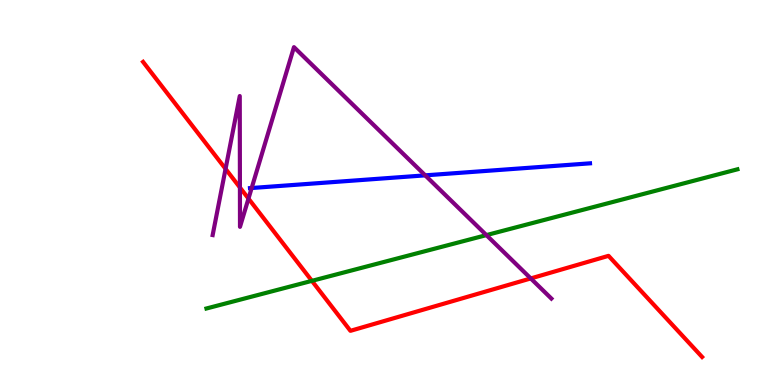[{'lines': ['blue', 'red'], 'intersections': []}, {'lines': ['green', 'red'], 'intersections': [{'x': 4.02, 'y': 2.71}]}, {'lines': ['purple', 'red'], 'intersections': [{'x': 2.91, 'y': 5.61}, {'x': 3.1, 'y': 5.13}, {'x': 3.21, 'y': 4.84}, {'x': 6.85, 'y': 2.77}]}, {'lines': ['blue', 'green'], 'intersections': []}, {'lines': ['blue', 'purple'], 'intersections': [{'x': 3.25, 'y': 5.12}, {'x': 5.49, 'y': 5.45}]}, {'lines': ['green', 'purple'], 'intersections': [{'x': 6.28, 'y': 3.89}]}]